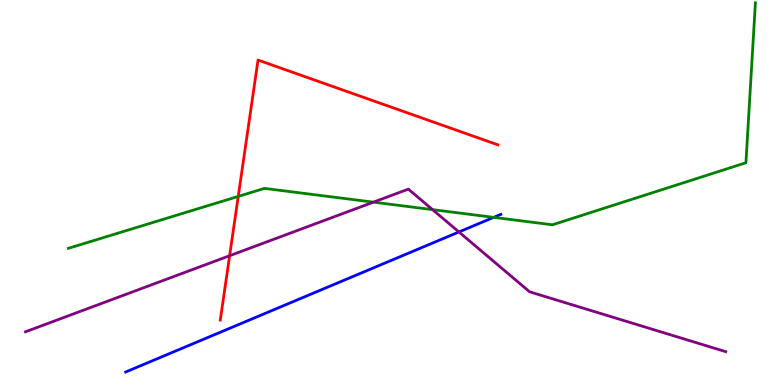[{'lines': ['blue', 'red'], 'intersections': []}, {'lines': ['green', 'red'], 'intersections': [{'x': 3.07, 'y': 4.9}]}, {'lines': ['purple', 'red'], 'intersections': [{'x': 2.96, 'y': 3.36}]}, {'lines': ['blue', 'green'], 'intersections': [{'x': 6.37, 'y': 4.35}]}, {'lines': ['blue', 'purple'], 'intersections': [{'x': 5.92, 'y': 3.97}]}, {'lines': ['green', 'purple'], 'intersections': [{'x': 4.82, 'y': 4.75}, {'x': 5.58, 'y': 4.55}]}]